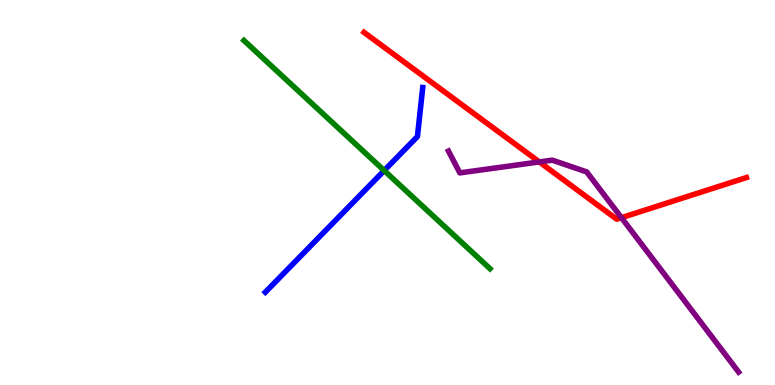[{'lines': ['blue', 'red'], 'intersections': []}, {'lines': ['green', 'red'], 'intersections': []}, {'lines': ['purple', 'red'], 'intersections': [{'x': 6.96, 'y': 5.79}, {'x': 8.02, 'y': 4.35}]}, {'lines': ['blue', 'green'], 'intersections': [{'x': 4.96, 'y': 5.57}]}, {'lines': ['blue', 'purple'], 'intersections': []}, {'lines': ['green', 'purple'], 'intersections': []}]